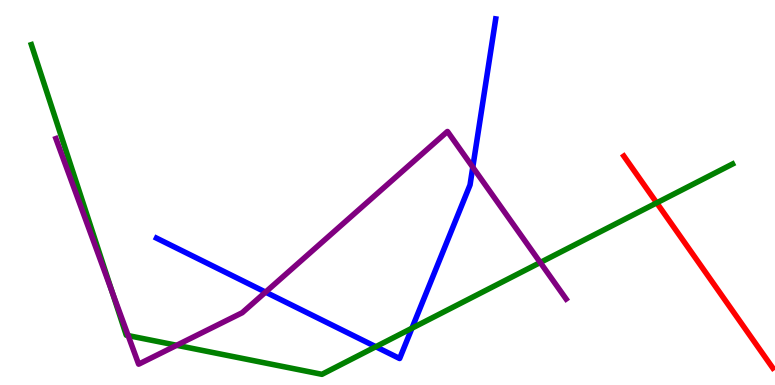[{'lines': ['blue', 'red'], 'intersections': []}, {'lines': ['green', 'red'], 'intersections': [{'x': 8.47, 'y': 4.73}]}, {'lines': ['purple', 'red'], 'intersections': []}, {'lines': ['blue', 'green'], 'intersections': [{'x': 4.85, 'y': 0.994}, {'x': 5.32, 'y': 1.47}]}, {'lines': ['blue', 'purple'], 'intersections': [{'x': 3.43, 'y': 2.41}, {'x': 6.1, 'y': 5.66}]}, {'lines': ['green', 'purple'], 'intersections': [{'x': 1.45, 'y': 2.43}, {'x': 1.65, 'y': 1.28}, {'x': 2.28, 'y': 1.03}, {'x': 6.97, 'y': 3.18}]}]